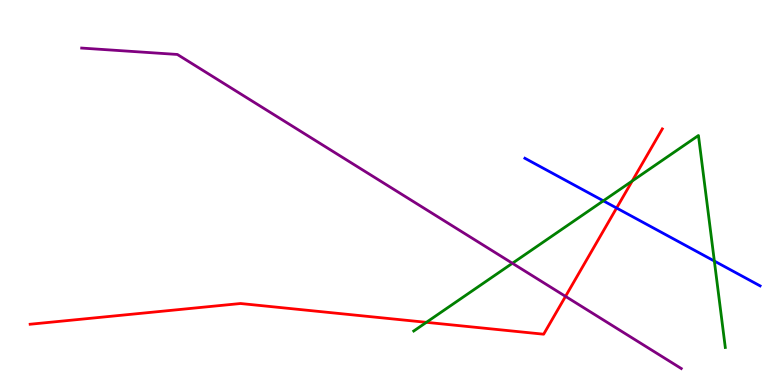[{'lines': ['blue', 'red'], 'intersections': [{'x': 7.96, 'y': 4.6}]}, {'lines': ['green', 'red'], 'intersections': [{'x': 5.5, 'y': 1.63}, {'x': 8.16, 'y': 5.3}]}, {'lines': ['purple', 'red'], 'intersections': [{'x': 7.3, 'y': 2.3}]}, {'lines': ['blue', 'green'], 'intersections': [{'x': 7.78, 'y': 4.78}, {'x': 9.22, 'y': 3.22}]}, {'lines': ['blue', 'purple'], 'intersections': []}, {'lines': ['green', 'purple'], 'intersections': [{'x': 6.61, 'y': 3.16}]}]